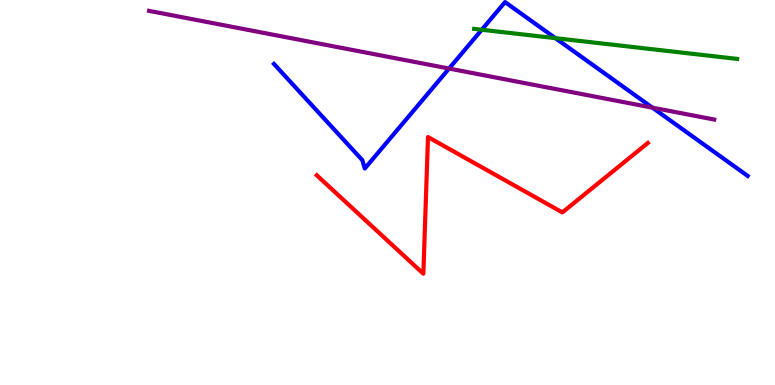[{'lines': ['blue', 'red'], 'intersections': []}, {'lines': ['green', 'red'], 'intersections': []}, {'lines': ['purple', 'red'], 'intersections': []}, {'lines': ['blue', 'green'], 'intersections': [{'x': 6.22, 'y': 9.23}, {'x': 7.17, 'y': 9.01}]}, {'lines': ['blue', 'purple'], 'intersections': [{'x': 5.79, 'y': 8.22}, {'x': 8.42, 'y': 7.2}]}, {'lines': ['green', 'purple'], 'intersections': []}]